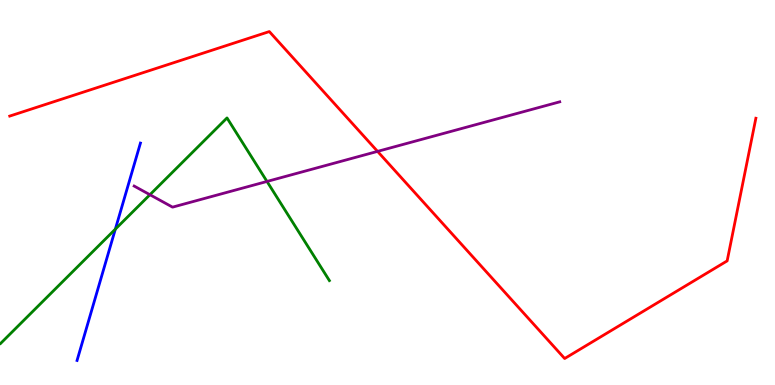[{'lines': ['blue', 'red'], 'intersections': []}, {'lines': ['green', 'red'], 'intersections': []}, {'lines': ['purple', 'red'], 'intersections': [{'x': 4.87, 'y': 6.07}]}, {'lines': ['blue', 'green'], 'intersections': [{'x': 1.49, 'y': 4.05}]}, {'lines': ['blue', 'purple'], 'intersections': []}, {'lines': ['green', 'purple'], 'intersections': [{'x': 1.93, 'y': 4.94}, {'x': 3.45, 'y': 5.29}]}]